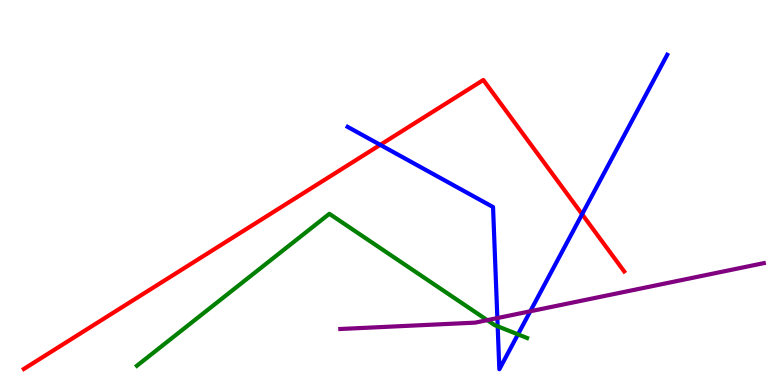[{'lines': ['blue', 'red'], 'intersections': [{'x': 4.91, 'y': 6.24}, {'x': 7.51, 'y': 4.44}]}, {'lines': ['green', 'red'], 'intersections': []}, {'lines': ['purple', 'red'], 'intersections': []}, {'lines': ['blue', 'green'], 'intersections': [{'x': 6.42, 'y': 1.52}, {'x': 6.68, 'y': 1.31}]}, {'lines': ['blue', 'purple'], 'intersections': [{'x': 6.42, 'y': 1.74}, {'x': 6.84, 'y': 1.91}]}, {'lines': ['green', 'purple'], 'intersections': [{'x': 6.29, 'y': 1.68}]}]